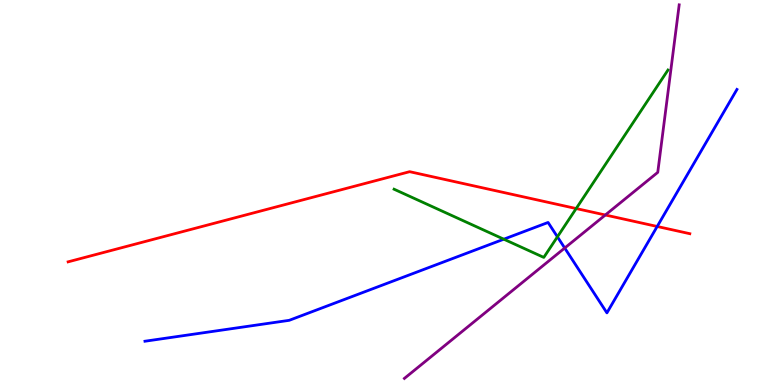[{'lines': ['blue', 'red'], 'intersections': [{'x': 8.48, 'y': 4.12}]}, {'lines': ['green', 'red'], 'intersections': [{'x': 7.43, 'y': 4.58}]}, {'lines': ['purple', 'red'], 'intersections': [{'x': 7.81, 'y': 4.42}]}, {'lines': ['blue', 'green'], 'intersections': [{'x': 6.5, 'y': 3.79}, {'x': 7.19, 'y': 3.85}]}, {'lines': ['blue', 'purple'], 'intersections': [{'x': 7.29, 'y': 3.56}]}, {'lines': ['green', 'purple'], 'intersections': []}]